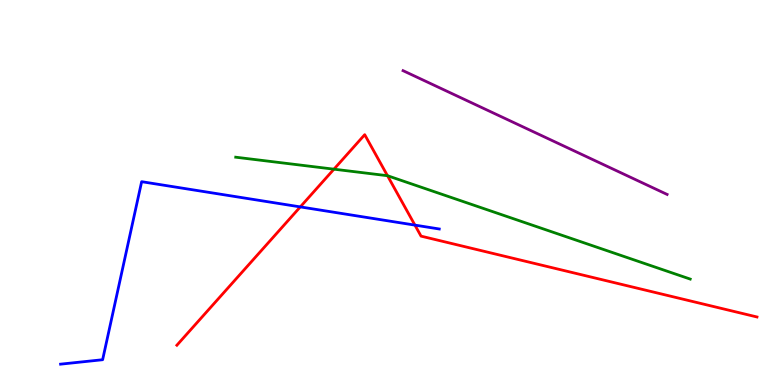[{'lines': ['blue', 'red'], 'intersections': [{'x': 3.87, 'y': 4.63}, {'x': 5.35, 'y': 4.15}]}, {'lines': ['green', 'red'], 'intersections': [{'x': 4.31, 'y': 5.61}, {'x': 5.0, 'y': 5.44}]}, {'lines': ['purple', 'red'], 'intersections': []}, {'lines': ['blue', 'green'], 'intersections': []}, {'lines': ['blue', 'purple'], 'intersections': []}, {'lines': ['green', 'purple'], 'intersections': []}]